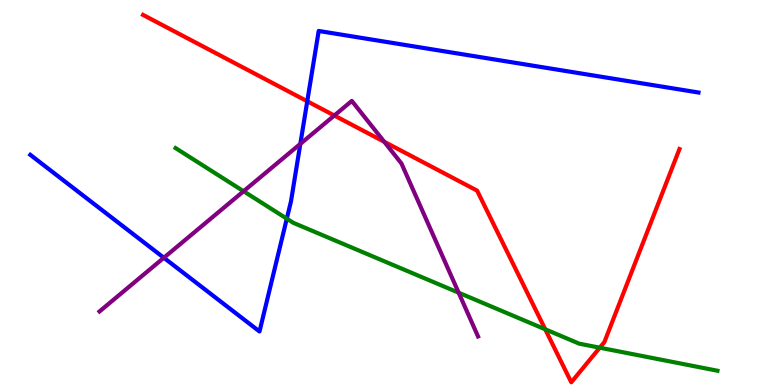[{'lines': ['blue', 'red'], 'intersections': [{'x': 3.96, 'y': 7.37}]}, {'lines': ['green', 'red'], 'intersections': [{'x': 7.04, 'y': 1.45}, {'x': 7.74, 'y': 0.969}]}, {'lines': ['purple', 'red'], 'intersections': [{'x': 4.31, 'y': 7.0}, {'x': 4.96, 'y': 6.32}]}, {'lines': ['blue', 'green'], 'intersections': [{'x': 3.7, 'y': 4.32}]}, {'lines': ['blue', 'purple'], 'intersections': [{'x': 2.11, 'y': 3.31}, {'x': 3.88, 'y': 6.26}]}, {'lines': ['green', 'purple'], 'intersections': [{'x': 3.14, 'y': 5.03}, {'x': 5.92, 'y': 2.4}]}]